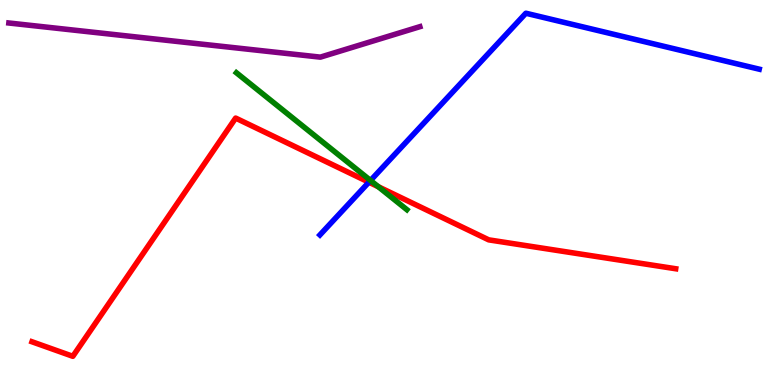[{'lines': ['blue', 'red'], 'intersections': [{'x': 4.76, 'y': 5.27}]}, {'lines': ['green', 'red'], 'intersections': [{'x': 4.88, 'y': 5.15}]}, {'lines': ['purple', 'red'], 'intersections': []}, {'lines': ['blue', 'green'], 'intersections': [{'x': 4.78, 'y': 5.31}]}, {'lines': ['blue', 'purple'], 'intersections': []}, {'lines': ['green', 'purple'], 'intersections': []}]